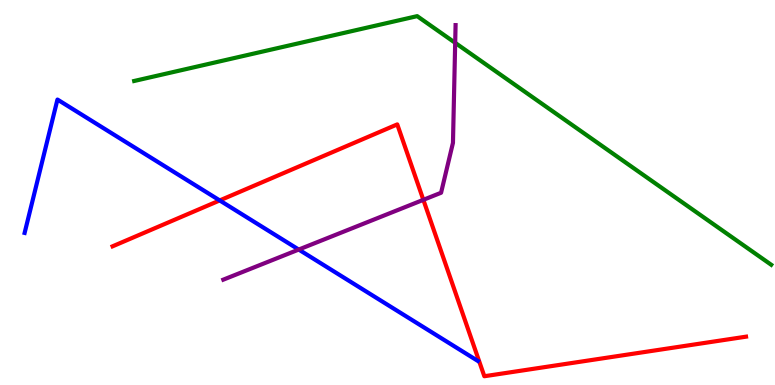[{'lines': ['blue', 'red'], 'intersections': [{'x': 2.84, 'y': 4.79}]}, {'lines': ['green', 'red'], 'intersections': []}, {'lines': ['purple', 'red'], 'intersections': [{'x': 5.46, 'y': 4.81}]}, {'lines': ['blue', 'green'], 'intersections': []}, {'lines': ['blue', 'purple'], 'intersections': [{'x': 3.85, 'y': 3.52}]}, {'lines': ['green', 'purple'], 'intersections': [{'x': 5.87, 'y': 8.89}]}]